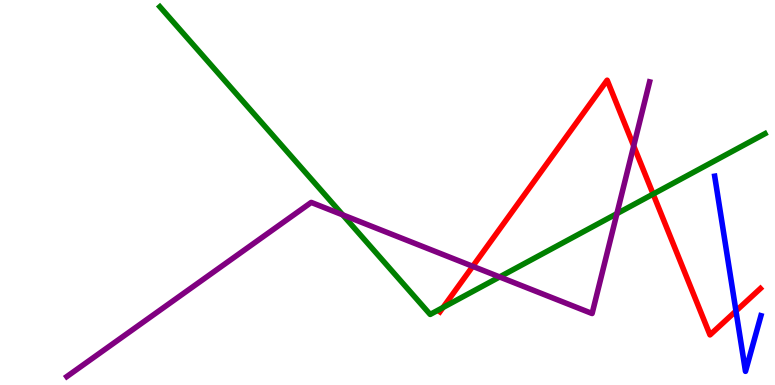[{'lines': ['blue', 'red'], 'intersections': [{'x': 9.5, 'y': 1.92}]}, {'lines': ['green', 'red'], 'intersections': [{'x': 5.72, 'y': 2.01}, {'x': 8.43, 'y': 4.96}]}, {'lines': ['purple', 'red'], 'intersections': [{'x': 6.1, 'y': 3.08}, {'x': 8.18, 'y': 6.21}]}, {'lines': ['blue', 'green'], 'intersections': []}, {'lines': ['blue', 'purple'], 'intersections': []}, {'lines': ['green', 'purple'], 'intersections': [{'x': 4.42, 'y': 4.42}, {'x': 6.45, 'y': 2.81}, {'x': 7.96, 'y': 4.45}]}]